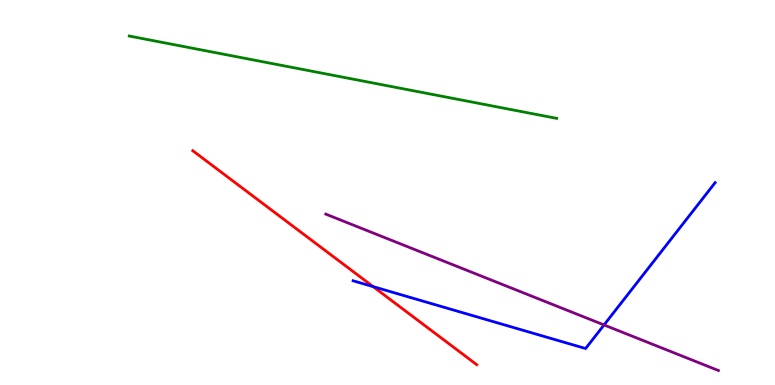[{'lines': ['blue', 'red'], 'intersections': [{'x': 4.81, 'y': 2.56}]}, {'lines': ['green', 'red'], 'intersections': []}, {'lines': ['purple', 'red'], 'intersections': []}, {'lines': ['blue', 'green'], 'intersections': []}, {'lines': ['blue', 'purple'], 'intersections': [{'x': 7.79, 'y': 1.56}]}, {'lines': ['green', 'purple'], 'intersections': []}]